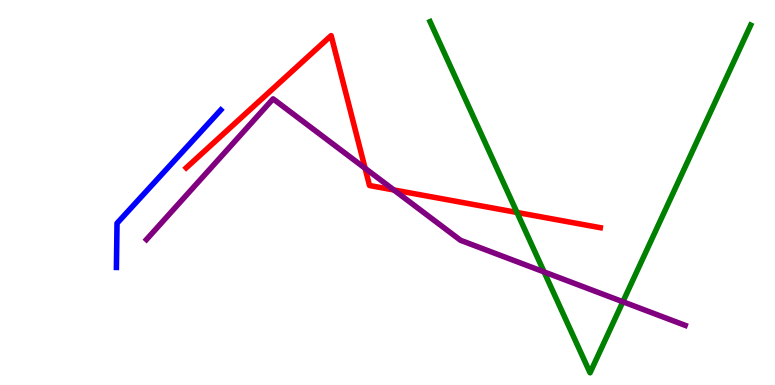[{'lines': ['blue', 'red'], 'intersections': []}, {'lines': ['green', 'red'], 'intersections': [{'x': 6.67, 'y': 4.48}]}, {'lines': ['purple', 'red'], 'intersections': [{'x': 4.71, 'y': 5.63}, {'x': 5.08, 'y': 5.07}]}, {'lines': ['blue', 'green'], 'intersections': []}, {'lines': ['blue', 'purple'], 'intersections': []}, {'lines': ['green', 'purple'], 'intersections': [{'x': 7.02, 'y': 2.94}, {'x': 8.04, 'y': 2.16}]}]